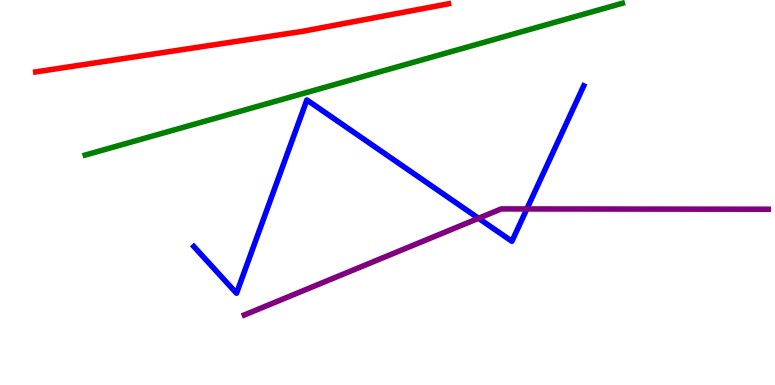[{'lines': ['blue', 'red'], 'intersections': []}, {'lines': ['green', 'red'], 'intersections': []}, {'lines': ['purple', 'red'], 'intersections': []}, {'lines': ['blue', 'green'], 'intersections': []}, {'lines': ['blue', 'purple'], 'intersections': [{'x': 6.17, 'y': 4.33}, {'x': 6.8, 'y': 4.57}]}, {'lines': ['green', 'purple'], 'intersections': []}]